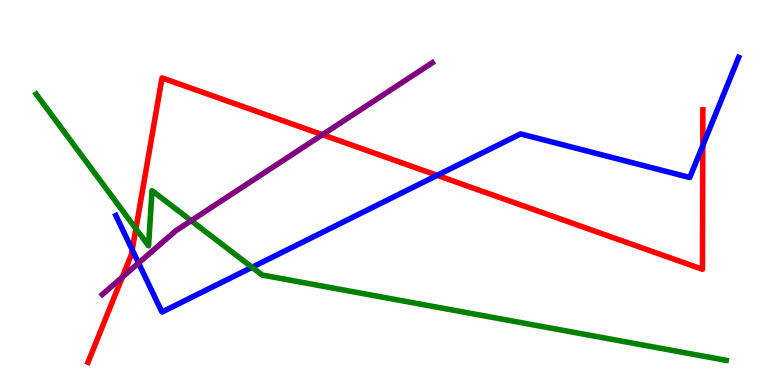[{'lines': ['blue', 'red'], 'intersections': [{'x': 1.71, 'y': 3.51}, {'x': 5.64, 'y': 5.45}, {'x': 9.07, 'y': 6.22}]}, {'lines': ['green', 'red'], 'intersections': [{'x': 1.75, 'y': 4.06}]}, {'lines': ['purple', 'red'], 'intersections': [{'x': 1.58, 'y': 2.8}, {'x': 4.16, 'y': 6.5}]}, {'lines': ['blue', 'green'], 'intersections': [{'x': 3.25, 'y': 3.06}]}, {'lines': ['blue', 'purple'], 'intersections': [{'x': 1.79, 'y': 3.17}]}, {'lines': ['green', 'purple'], 'intersections': [{'x': 2.47, 'y': 4.27}]}]